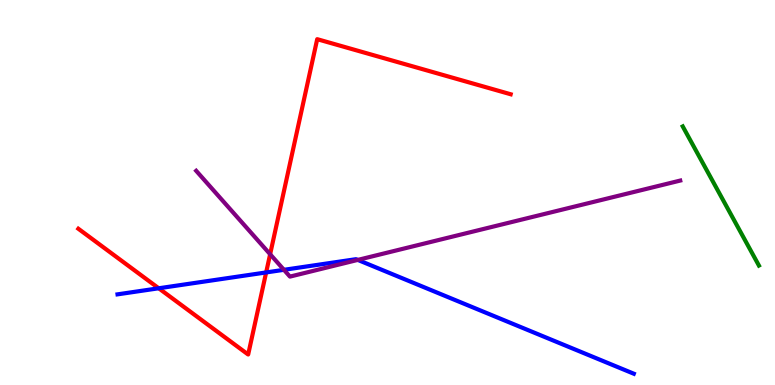[{'lines': ['blue', 'red'], 'intersections': [{'x': 2.05, 'y': 2.51}, {'x': 3.43, 'y': 2.92}]}, {'lines': ['green', 'red'], 'intersections': []}, {'lines': ['purple', 'red'], 'intersections': [{'x': 3.49, 'y': 3.4}]}, {'lines': ['blue', 'green'], 'intersections': []}, {'lines': ['blue', 'purple'], 'intersections': [{'x': 3.66, 'y': 2.99}, {'x': 4.62, 'y': 3.25}]}, {'lines': ['green', 'purple'], 'intersections': []}]